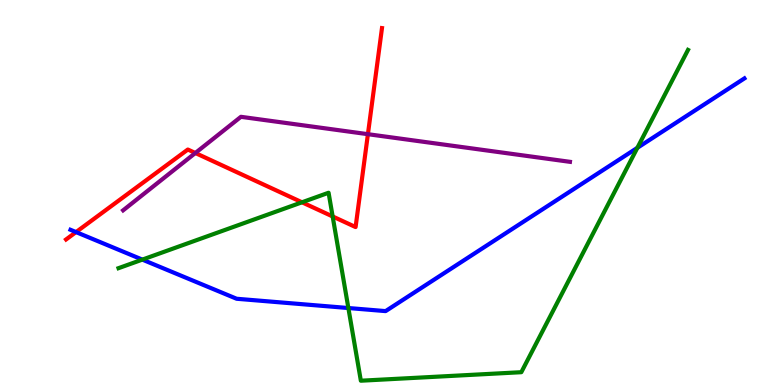[{'lines': ['blue', 'red'], 'intersections': [{'x': 0.981, 'y': 3.97}]}, {'lines': ['green', 'red'], 'intersections': [{'x': 3.9, 'y': 4.75}, {'x': 4.29, 'y': 4.38}]}, {'lines': ['purple', 'red'], 'intersections': [{'x': 2.52, 'y': 6.03}, {'x': 4.75, 'y': 6.51}]}, {'lines': ['blue', 'green'], 'intersections': [{'x': 1.84, 'y': 3.26}, {'x': 4.5, 'y': 2.0}, {'x': 8.22, 'y': 6.16}]}, {'lines': ['blue', 'purple'], 'intersections': []}, {'lines': ['green', 'purple'], 'intersections': []}]